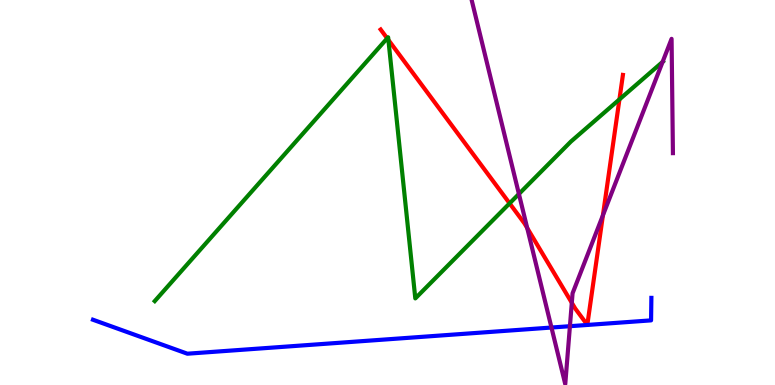[{'lines': ['blue', 'red'], 'intersections': []}, {'lines': ['green', 'red'], 'intersections': [{'x': 5.0, 'y': 9.0}, {'x': 5.01, 'y': 8.96}, {'x': 6.58, 'y': 4.72}, {'x': 7.99, 'y': 7.42}]}, {'lines': ['purple', 'red'], 'intersections': [{'x': 6.8, 'y': 4.08}, {'x': 7.38, 'y': 2.14}, {'x': 7.78, 'y': 4.41}]}, {'lines': ['blue', 'green'], 'intersections': []}, {'lines': ['blue', 'purple'], 'intersections': [{'x': 7.12, 'y': 1.49}, {'x': 7.35, 'y': 1.53}]}, {'lines': ['green', 'purple'], 'intersections': [{'x': 6.7, 'y': 4.96}, {'x': 8.55, 'y': 8.39}]}]